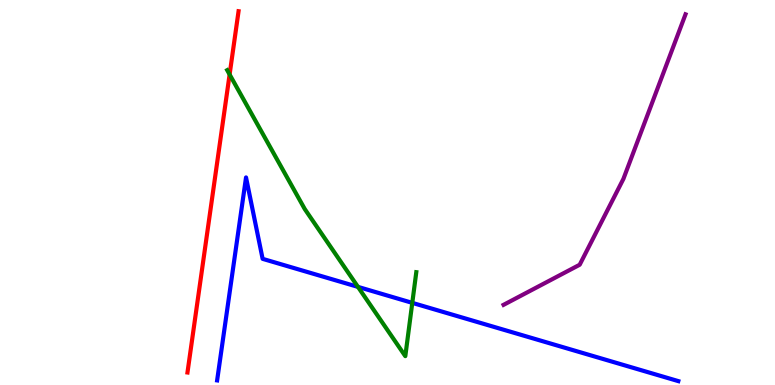[{'lines': ['blue', 'red'], 'intersections': []}, {'lines': ['green', 'red'], 'intersections': [{'x': 2.96, 'y': 8.07}]}, {'lines': ['purple', 'red'], 'intersections': []}, {'lines': ['blue', 'green'], 'intersections': [{'x': 4.62, 'y': 2.55}, {'x': 5.32, 'y': 2.13}]}, {'lines': ['blue', 'purple'], 'intersections': []}, {'lines': ['green', 'purple'], 'intersections': []}]